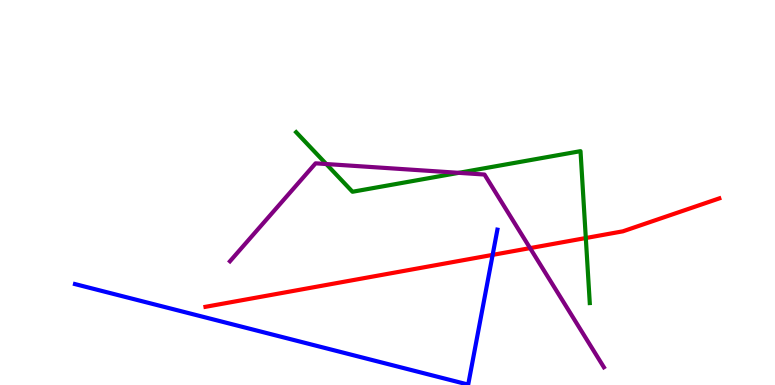[{'lines': ['blue', 'red'], 'intersections': [{'x': 6.36, 'y': 3.38}]}, {'lines': ['green', 'red'], 'intersections': [{'x': 7.56, 'y': 3.82}]}, {'lines': ['purple', 'red'], 'intersections': [{'x': 6.84, 'y': 3.56}]}, {'lines': ['blue', 'green'], 'intersections': []}, {'lines': ['blue', 'purple'], 'intersections': []}, {'lines': ['green', 'purple'], 'intersections': [{'x': 4.21, 'y': 5.74}, {'x': 5.92, 'y': 5.51}]}]